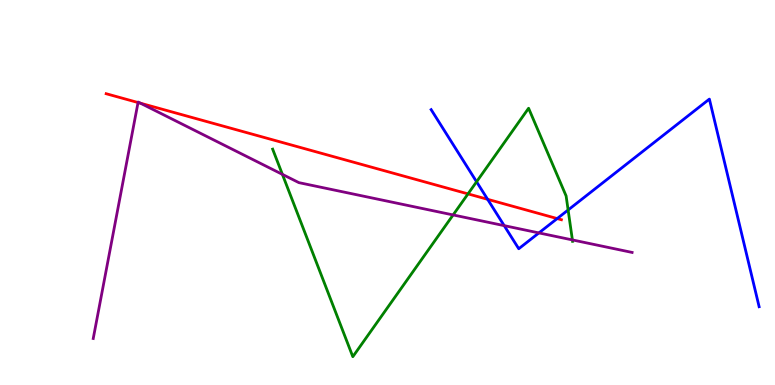[{'lines': ['blue', 'red'], 'intersections': [{'x': 6.29, 'y': 4.82}, {'x': 7.19, 'y': 4.32}]}, {'lines': ['green', 'red'], 'intersections': [{'x': 6.04, 'y': 4.96}]}, {'lines': ['purple', 'red'], 'intersections': [{'x': 1.78, 'y': 7.34}, {'x': 1.81, 'y': 7.32}]}, {'lines': ['blue', 'green'], 'intersections': [{'x': 6.15, 'y': 5.28}, {'x': 7.33, 'y': 4.55}]}, {'lines': ['blue', 'purple'], 'intersections': [{'x': 6.51, 'y': 4.14}, {'x': 6.95, 'y': 3.95}]}, {'lines': ['green', 'purple'], 'intersections': [{'x': 3.64, 'y': 5.47}, {'x': 5.85, 'y': 4.42}, {'x': 7.39, 'y': 3.77}]}]